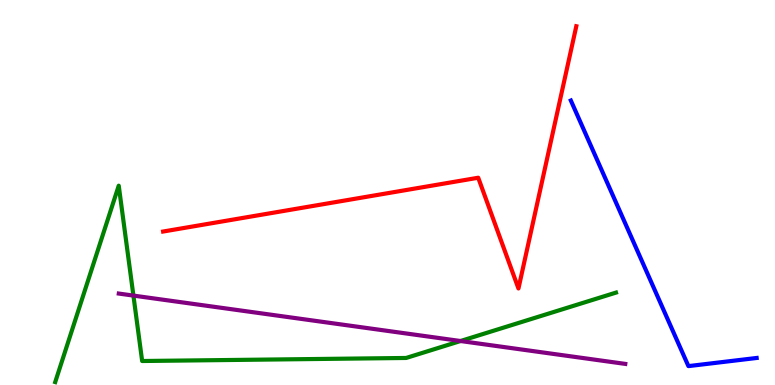[{'lines': ['blue', 'red'], 'intersections': []}, {'lines': ['green', 'red'], 'intersections': []}, {'lines': ['purple', 'red'], 'intersections': []}, {'lines': ['blue', 'green'], 'intersections': []}, {'lines': ['blue', 'purple'], 'intersections': []}, {'lines': ['green', 'purple'], 'intersections': [{'x': 1.72, 'y': 2.32}, {'x': 5.94, 'y': 1.14}]}]